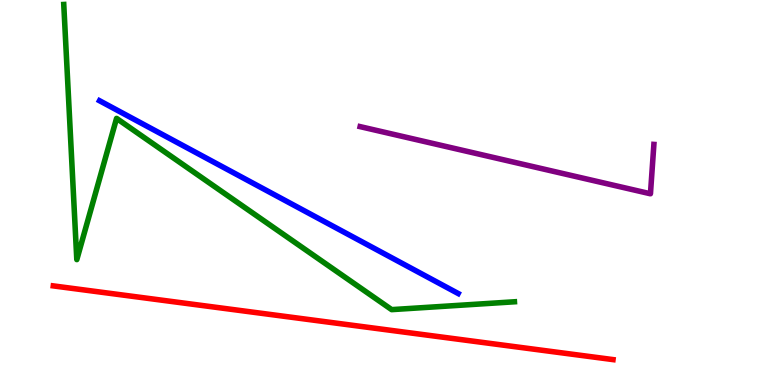[{'lines': ['blue', 'red'], 'intersections': []}, {'lines': ['green', 'red'], 'intersections': []}, {'lines': ['purple', 'red'], 'intersections': []}, {'lines': ['blue', 'green'], 'intersections': []}, {'lines': ['blue', 'purple'], 'intersections': []}, {'lines': ['green', 'purple'], 'intersections': []}]